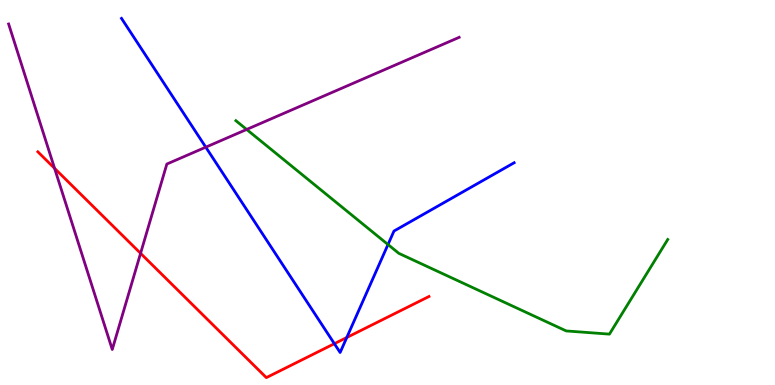[{'lines': ['blue', 'red'], 'intersections': [{'x': 4.31, 'y': 1.07}, {'x': 4.47, 'y': 1.23}]}, {'lines': ['green', 'red'], 'intersections': []}, {'lines': ['purple', 'red'], 'intersections': [{'x': 0.704, 'y': 5.63}, {'x': 1.81, 'y': 3.42}]}, {'lines': ['blue', 'green'], 'intersections': [{'x': 5.01, 'y': 3.65}]}, {'lines': ['blue', 'purple'], 'intersections': [{'x': 2.66, 'y': 6.18}]}, {'lines': ['green', 'purple'], 'intersections': [{'x': 3.18, 'y': 6.64}]}]